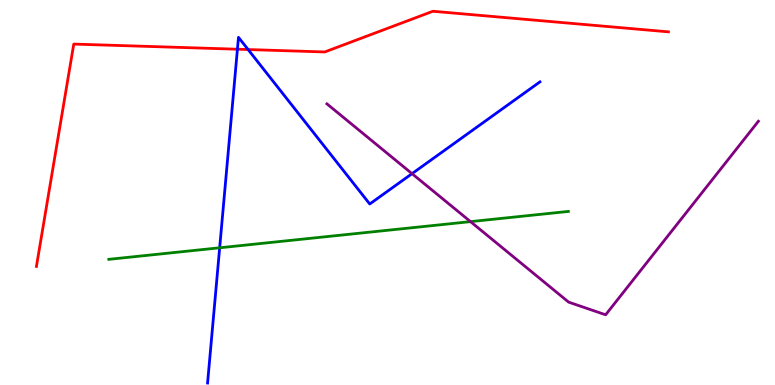[{'lines': ['blue', 'red'], 'intersections': [{'x': 3.06, 'y': 8.72}, {'x': 3.2, 'y': 8.71}]}, {'lines': ['green', 'red'], 'intersections': []}, {'lines': ['purple', 'red'], 'intersections': []}, {'lines': ['blue', 'green'], 'intersections': [{'x': 2.83, 'y': 3.56}]}, {'lines': ['blue', 'purple'], 'intersections': [{'x': 5.32, 'y': 5.49}]}, {'lines': ['green', 'purple'], 'intersections': [{'x': 6.07, 'y': 4.24}]}]